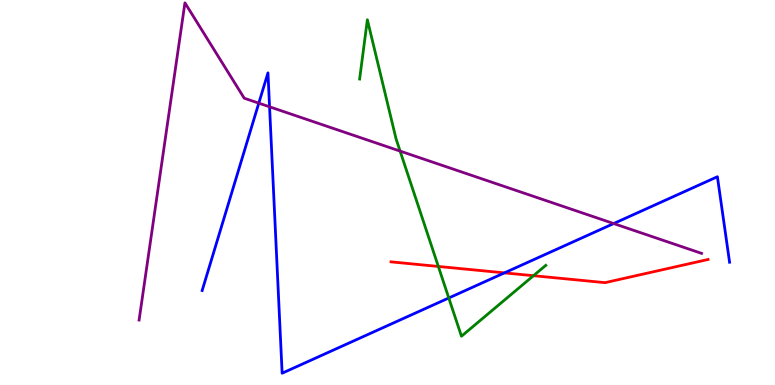[{'lines': ['blue', 'red'], 'intersections': [{'x': 6.51, 'y': 2.91}]}, {'lines': ['green', 'red'], 'intersections': [{'x': 5.66, 'y': 3.08}, {'x': 6.88, 'y': 2.84}]}, {'lines': ['purple', 'red'], 'intersections': []}, {'lines': ['blue', 'green'], 'intersections': [{'x': 5.79, 'y': 2.26}]}, {'lines': ['blue', 'purple'], 'intersections': [{'x': 3.34, 'y': 7.32}, {'x': 3.48, 'y': 7.23}, {'x': 7.92, 'y': 4.19}]}, {'lines': ['green', 'purple'], 'intersections': [{'x': 5.16, 'y': 6.08}]}]